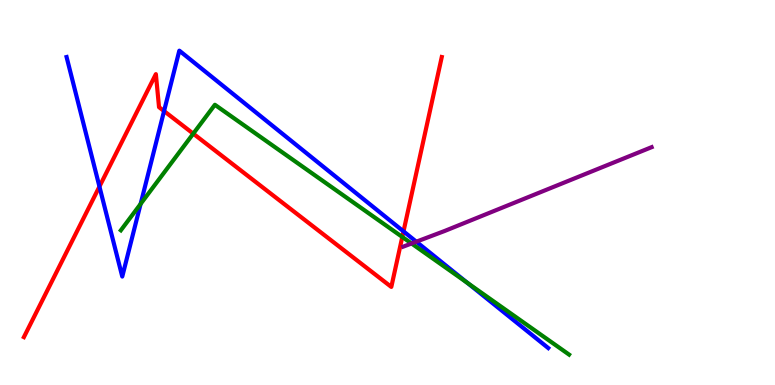[{'lines': ['blue', 'red'], 'intersections': [{'x': 1.28, 'y': 5.15}, {'x': 2.12, 'y': 7.12}, {'x': 5.21, 'y': 3.99}]}, {'lines': ['green', 'red'], 'intersections': [{'x': 2.49, 'y': 6.53}, {'x': 5.19, 'y': 3.85}]}, {'lines': ['purple', 'red'], 'intersections': []}, {'lines': ['blue', 'green'], 'intersections': [{'x': 1.81, 'y': 4.7}, {'x': 6.03, 'y': 2.65}]}, {'lines': ['blue', 'purple'], 'intersections': [{'x': 5.37, 'y': 3.72}]}, {'lines': ['green', 'purple'], 'intersections': [{'x': 5.31, 'y': 3.68}]}]